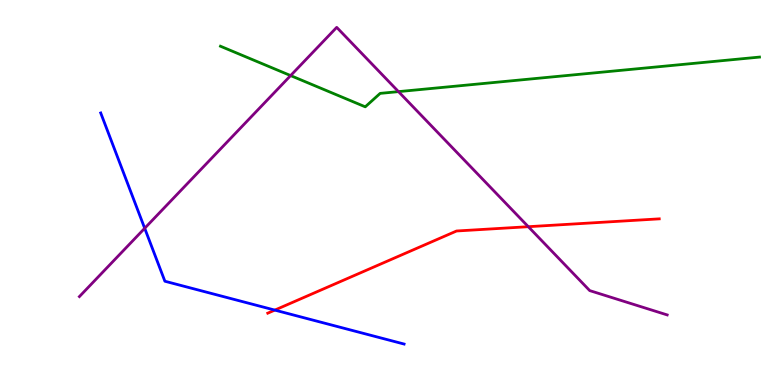[{'lines': ['blue', 'red'], 'intersections': [{'x': 3.55, 'y': 1.95}]}, {'lines': ['green', 'red'], 'intersections': []}, {'lines': ['purple', 'red'], 'intersections': [{'x': 6.82, 'y': 4.11}]}, {'lines': ['blue', 'green'], 'intersections': []}, {'lines': ['blue', 'purple'], 'intersections': [{'x': 1.87, 'y': 4.07}]}, {'lines': ['green', 'purple'], 'intersections': [{'x': 3.75, 'y': 8.04}, {'x': 5.14, 'y': 7.62}]}]